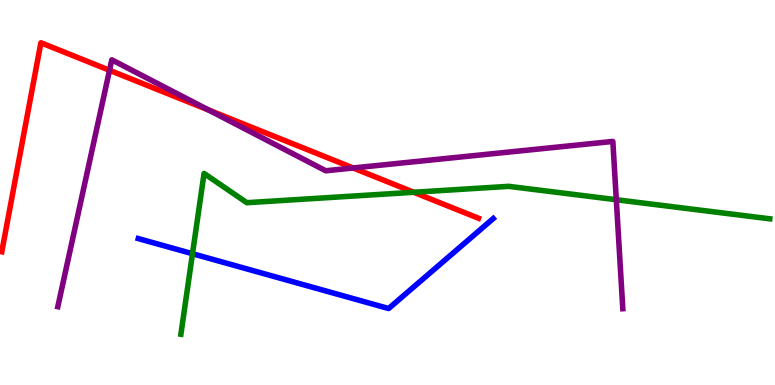[{'lines': ['blue', 'red'], 'intersections': []}, {'lines': ['green', 'red'], 'intersections': [{'x': 5.34, 'y': 5.01}]}, {'lines': ['purple', 'red'], 'intersections': [{'x': 1.41, 'y': 8.17}, {'x': 2.69, 'y': 7.14}, {'x': 4.56, 'y': 5.64}]}, {'lines': ['blue', 'green'], 'intersections': [{'x': 2.48, 'y': 3.41}]}, {'lines': ['blue', 'purple'], 'intersections': []}, {'lines': ['green', 'purple'], 'intersections': [{'x': 7.95, 'y': 4.81}]}]